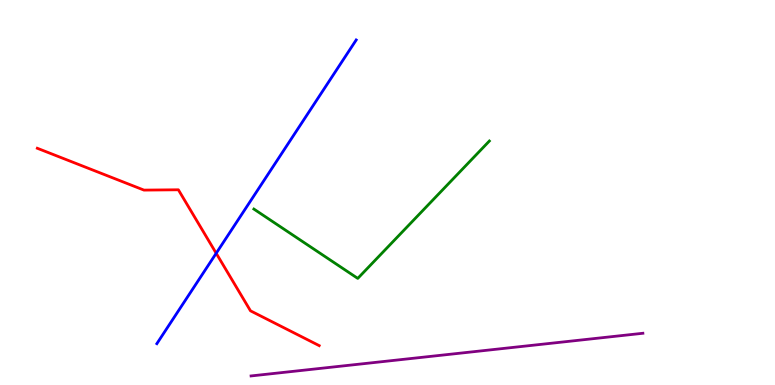[{'lines': ['blue', 'red'], 'intersections': [{'x': 2.79, 'y': 3.42}]}, {'lines': ['green', 'red'], 'intersections': []}, {'lines': ['purple', 'red'], 'intersections': []}, {'lines': ['blue', 'green'], 'intersections': []}, {'lines': ['blue', 'purple'], 'intersections': []}, {'lines': ['green', 'purple'], 'intersections': []}]